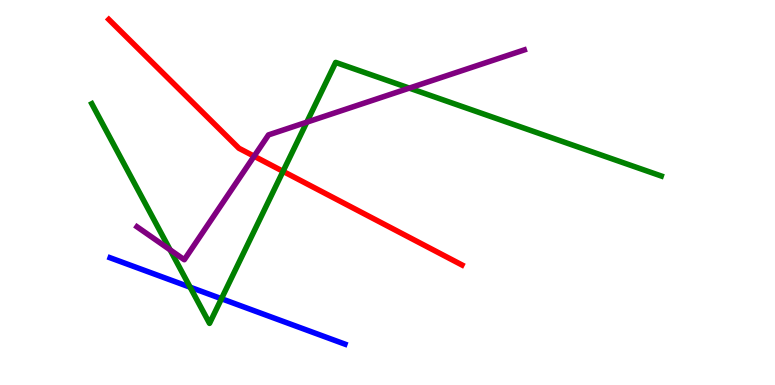[{'lines': ['blue', 'red'], 'intersections': []}, {'lines': ['green', 'red'], 'intersections': [{'x': 3.65, 'y': 5.55}]}, {'lines': ['purple', 'red'], 'intersections': [{'x': 3.28, 'y': 5.94}]}, {'lines': ['blue', 'green'], 'intersections': [{'x': 2.45, 'y': 2.54}, {'x': 2.86, 'y': 2.24}]}, {'lines': ['blue', 'purple'], 'intersections': []}, {'lines': ['green', 'purple'], 'intersections': [{'x': 2.19, 'y': 3.51}, {'x': 3.96, 'y': 6.83}, {'x': 5.28, 'y': 7.71}]}]